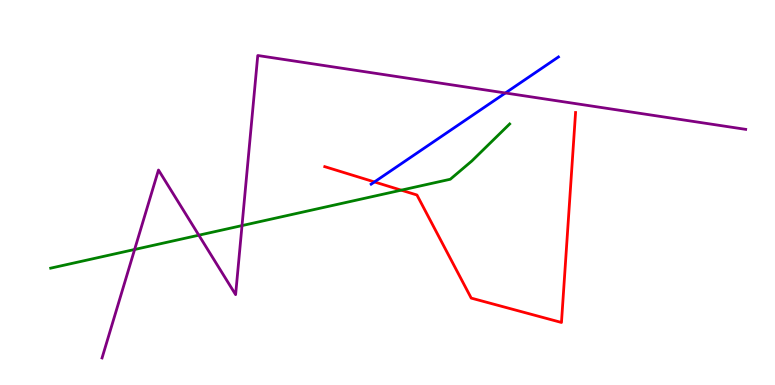[{'lines': ['blue', 'red'], 'intersections': [{'x': 4.83, 'y': 5.27}]}, {'lines': ['green', 'red'], 'intersections': [{'x': 5.18, 'y': 5.06}]}, {'lines': ['purple', 'red'], 'intersections': []}, {'lines': ['blue', 'green'], 'intersections': []}, {'lines': ['blue', 'purple'], 'intersections': [{'x': 6.52, 'y': 7.58}]}, {'lines': ['green', 'purple'], 'intersections': [{'x': 1.74, 'y': 3.52}, {'x': 2.57, 'y': 3.89}, {'x': 3.12, 'y': 4.14}]}]